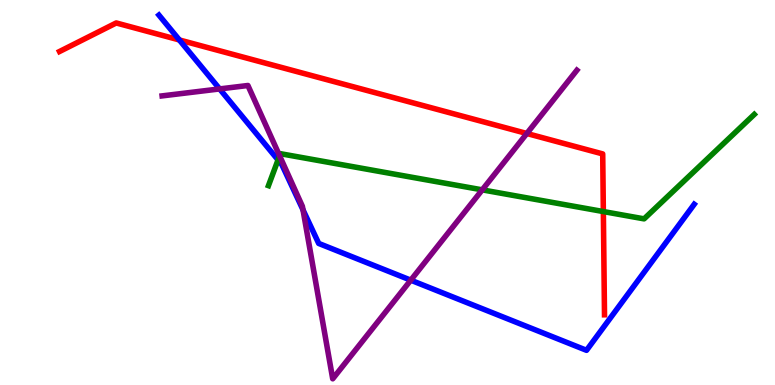[{'lines': ['blue', 'red'], 'intersections': [{'x': 2.31, 'y': 8.96}]}, {'lines': ['green', 'red'], 'intersections': [{'x': 7.79, 'y': 4.5}]}, {'lines': ['purple', 'red'], 'intersections': [{'x': 6.8, 'y': 6.53}]}, {'lines': ['blue', 'green'], 'intersections': [{'x': 3.59, 'y': 5.85}]}, {'lines': ['blue', 'purple'], 'intersections': [{'x': 2.83, 'y': 7.69}, {'x': 3.91, 'y': 4.55}, {'x': 5.3, 'y': 2.72}]}, {'lines': ['green', 'purple'], 'intersections': [{'x': 3.61, 'y': 5.95}, {'x': 6.22, 'y': 5.07}]}]